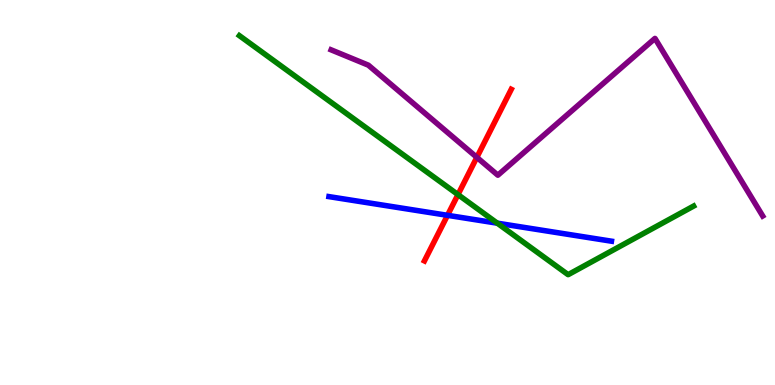[{'lines': ['blue', 'red'], 'intersections': [{'x': 5.77, 'y': 4.41}]}, {'lines': ['green', 'red'], 'intersections': [{'x': 5.91, 'y': 4.95}]}, {'lines': ['purple', 'red'], 'intersections': [{'x': 6.15, 'y': 5.91}]}, {'lines': ['blue', 'green'], 'intersections': [{'x': 6.42, 'y': 4.2}]}, {'lines': ['blue', 'purple'], 'intersections': []}, {'lines': ['green', 'purple'], 'intersections': []}]